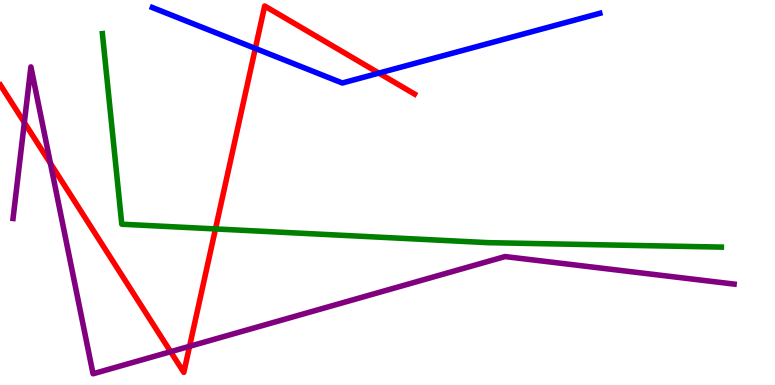[{'lines': ['blue', 'red'], 'intersections': [{'x': 3.29, 'y': 8.74}, {'x': 4.89, 'y': 8.1}]}, {'lines': ['green', 'red'], 'intersections': [{'x': 2.78, 'y': 4.05}]}, {'lines': ['purple', 'red'], 'intersections': [{'x': 0.314, 'y': 6.82}, {'x': 0.651, 'y': 5.76}, {'x': 2.2, 'y': 0.865}, {'x': 2.45, 'y': 1.0}]}, {'lines': ['blue', 'green'], 'intersections': []}, {'lines': ['blue', 'purple'], 'intersections': []}, {'lines': ['green', 'purple'], 'intersections': []}]